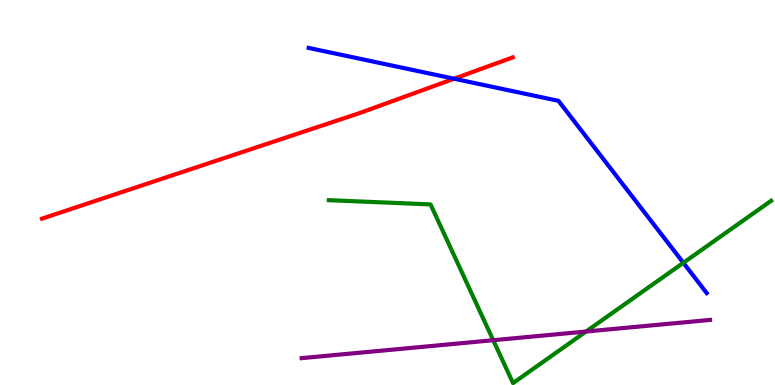[{'lines': ['blue', 'red'], 'intersections': [{'x': 5.86, 'y': 7.96}]}, {'lines': ['green', 'red'], 'intersections': []}, {'lines': ['purple', 'red'], 'intersections': []}, {'lines': ['blue', 'green'], 'intersections': [{'x': 8.82, 'y': 3.17}]}, {'lines': ['blue', 'purple'], 'intersections': []}, {'lines': ['green', 'purple'], 'intersections': [{'x': 6.36, 'y': 1.16}, {'x': 7.56, 'y': 1.39}]}]